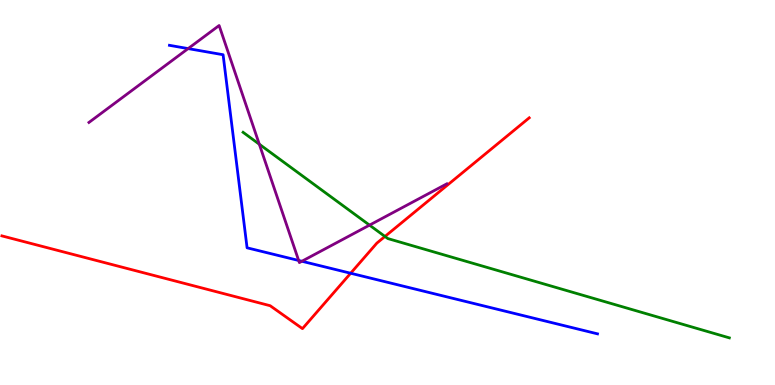[{'lines': ['blue', 'red'], 'intersections': [{'x': 4.52, 'y': 2.9}]}, {'lines': ['green', 'red'], 'intersections': [{'x': 4.97, 'y': 3.86}]}, {'lines': ['purple', 'red'], 'intersections': []}, {'lines': ['blue', 'green'], 'intersections': []}, {'lines': ['blue', 'purple'], 'intersections': [{'x': 2.43, 'y': 8.74}, {'x': 3.85, 'y': 3.23}, {'x': 3.9, 'y': 3.21}]}, {'lines': ['green', 'purple'], 'intersections': [{'x': 3.35, 'y': 6.25}, {'x': 4.77, 'y': 4.15}]}]